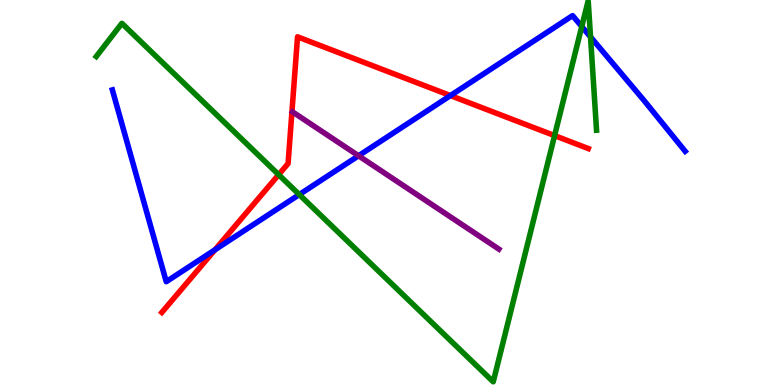[{'lines': ['blue', 'red'], 'intersections': [{'x': 2.77, 'y': 3.51}, {'x': 5.81, 'y': 7.52}]}, {'lines': ['green', 'red'], 'intersections': [{'x': 3.6, 'y': 5.46}, {'x': 7.16, 'y': 6.48}]}, {'lines': ['purple', 'red'], 'intersections': []}, {'lines': ['blue', 'green'], 'intersections': [{'x': 3.86, 'y': 4.95}, {'x': 7.51, 'y': 9.31}, {'x': 7.62, 'y': 9.04}]}, {'lines': ['blue', 'purple'], 'intersections': [{'x': 4.63, 'y': 5.95}]}, {'lines': ['green', 'purple'], 'intersections': []}]